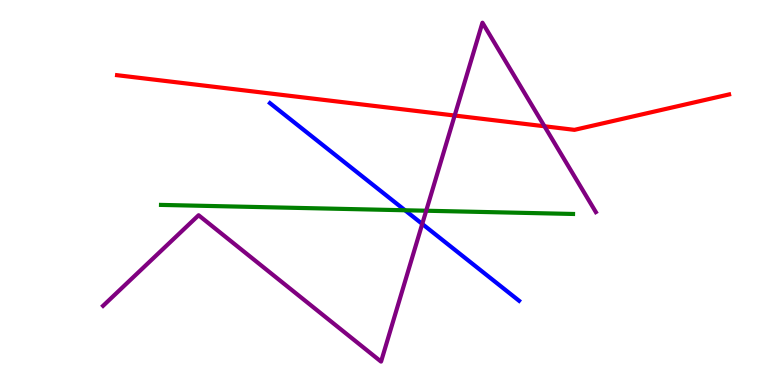[{'lines': ['blue', 'red'], 'intersections': []}, {'lines': ['green', 'red'], 'intersections': []}, {'lines': ['purple', 'red'], 'intersections': [{'x': 5.87, 'y': 7.0}, {'x': 7.03, 'y': 6.72}]}, {'lines': ['blue', 'green'], 'intersections': [{'x': 5.23, 'y': 4.54}]}, {'lines': ['blue', 'purple'], 'intersections': [{'x': 5.45, 'y': 4.18}]}, {'lines': ['green', 'purple'], 'intersections': [{'x': 5.5, 'y': 4.53}]}]